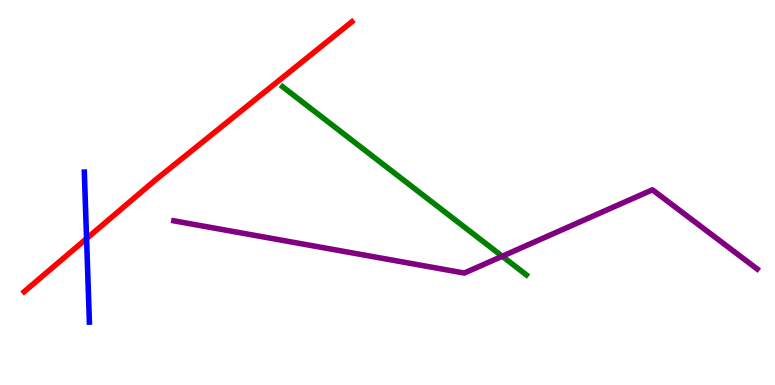[{'lines': ['blue', 'red'], 'intersections': [{'x': 1.12, 'y': 3.8}]}, {'lines': ['green', 'red'], 'intersections': []}, {'lines': ['purple', 'red'], 'intersections': []}, {'lines': ['blue', 'green'], 'intersections': []}, {'lines': ['blue', 'purple'], 'intersections': []}, {'lines': ['green', 'purple'], 'intersections': [{'x': 6.48, 'y': 3.34}]}]